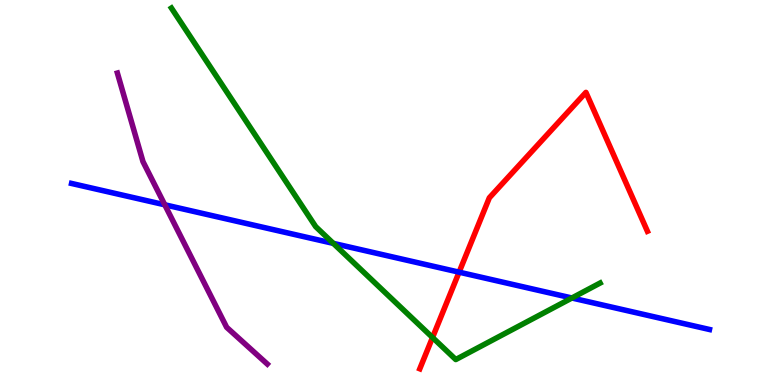[{'lines': ['blue', 'red'], 'intersections': [{'x': 5.92, 'y': 2.93}]}, {'lines': ['green', 'red'], 'intersections': [{'x': 5.58, 'y': 1.23}]}, {'lines': ['purple', 'red'], 'intersections': []}, {'lines': ['blue', 'green'], 'intersections': [{'x': 4.3, 'y': 3.68}, {'x': 7.38, 'y': 2.26}]}, {'lines': ['blue', 'purple'], 'intersections': [{'x': 2.13, 'y': 4.68}]}, {'lines': ['green', 'purple'], 'intersections': []}]